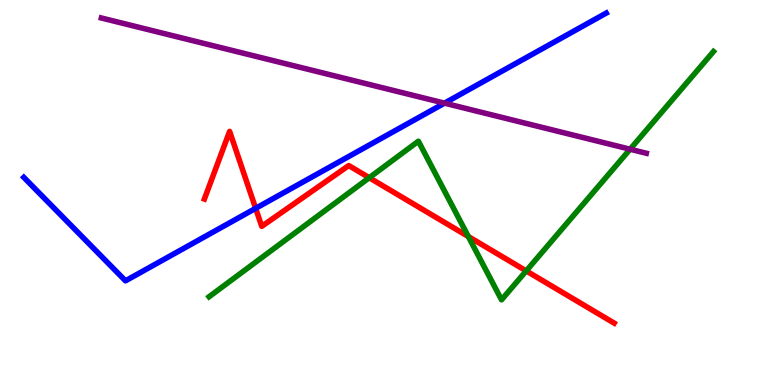[{'lines': ['blue', 'red'], 'intersections': [{'x': 3.3, 'y': 4.59}]}, {'lines': ['green', 'red'], 'intersections': [{'x': 4.76, 'y': 5.38}, {'x': 6.04, 'y': 3.86}, {'x': 6.79, 'y': 2.96}]}, {'lines': ['purple', 'red'], 'intersections': []}, {'lines': ['blue', 'green'], 'intersections': []}, {'lines': ['blue', 'purple'], 'intersections': [{'x': 5.74, 'y': 7.32}]}, {'lines': ['green', 'purple'], 'intersections': [{'x': 8.13, 'y': 6.12}]}]